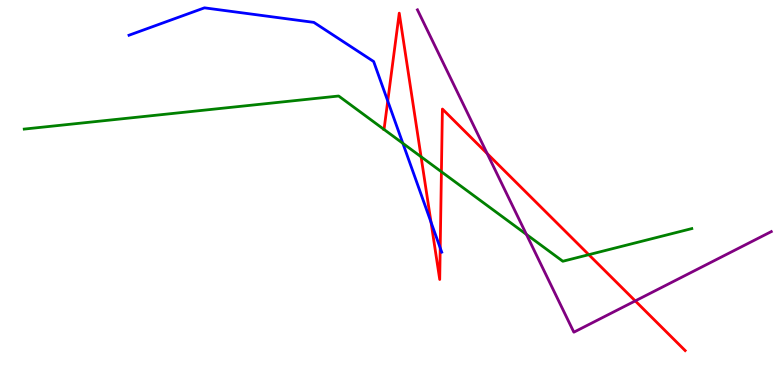[{'lines': ['blue', 'red'], 'intersections': [{'x': 5.0, 'y': 7.38}, {'x': 5.56, 'y': 4.23}, {'x': 5.68, 'y': 3.56}]}, {'lines': ['green', 'red'], 'intersections': [{'x': 5.43, 'y': 5.93}, {'x': 5.7, 'y': 5.54}, {'x': 7.6, 'y': 3.38}]}, {'lines': ['purple', 'red'], 'intersections': [{'x': 6.29, 'y': 6.01}, {'x': 8.2, 'y': 2.18}]}, {'lines': ['blue', 'green'], 'intersections': [{'x': 5.2, 'y': 6.28}]}, {'lines': ['blue', 'purple'], 'intersections': []}, {'lines': ['green', 'purple'], 'intersections': [{'x': 6.79, 'y': 3.91}]}]